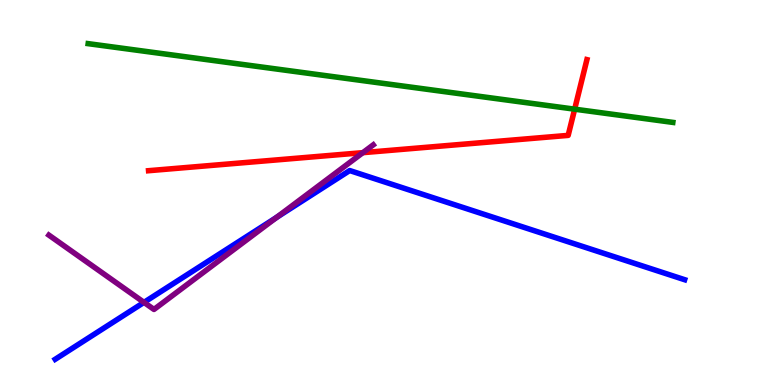[{'lines': ['blue', 'red'], 'intersections': []}, {'lines': ['green', 'red'], 'intersections': [{'x': 7.41, 'y': 7.16}]}, {'lines': ['purple', 'red'], 'intersections': [{'x': 4.68, 'y': 6.03}]}, {'lines': ['blue', 'green'], 'intersections': []}, {'lines': ['blue', 'purple'], 'intersections': [{'x': 1.86, 'y': 2.15}, {'x': 3.57, 'y': 4.35}]}, {'lines': ['green', 'purple'], 'intersections': []}]